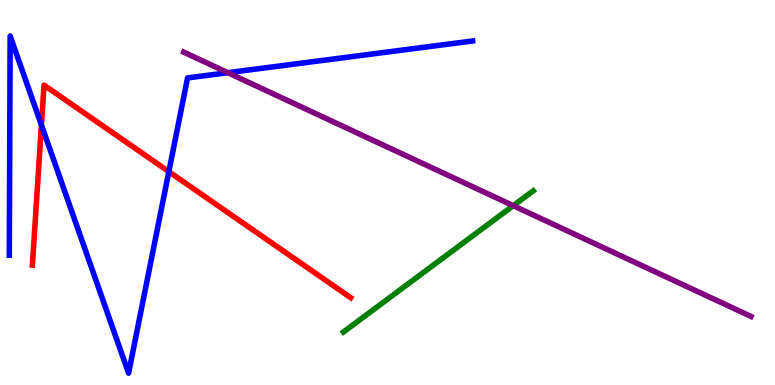[{'lines': ['blue', 'red'], 'intersections': [{'x': 0.535, 'y': 6.75}, {'x': 2.18, 'y': 5.54}]}, {'lines': ['green', 'red'], 'intersections': []}, {'lines': ['purple', 'red'], 'intersections': []}, {'lines': ['blue', 'green'], 'intersections': []}, {'lines': ['blue', 'purple'], 'intersections': [{'x': 2.94, 'y': 8.11}]}, {'lines': ['green', 'purple'], 'intersections': [{'x': 6.62, 'y': 4.66}]}]